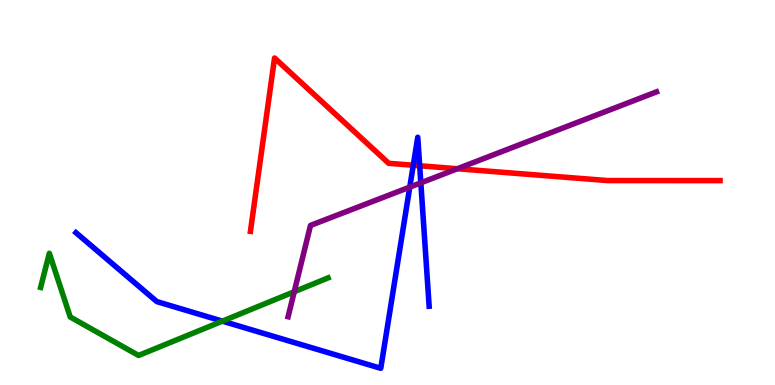[{'lines': ['blue', 'red'], 'intersections': [{'x': 5.33, 'y': 5.71}, {'x': 5.42, 'y': 5.69}]}, {'lines': ['green', 'red'], 'intersections': []}, {'lines': ['purple', 'red'], 'intersections': [{'x': 5.9, 'y': 5.62}]}, {'lines': ['blue', 'green'], 'intersections': [{'x': 2.87, 'y': 1.66}]}, {'lines': ['blue', 'purple'], 'intersections': [{'x': 5.29, 'y': 5.14}, {'x': 5.43, 'y': 5.25}]}, {'lines': ['green', 'purple'], 'intersections': [{'x': 3.8, 'y': 2.42}]}]